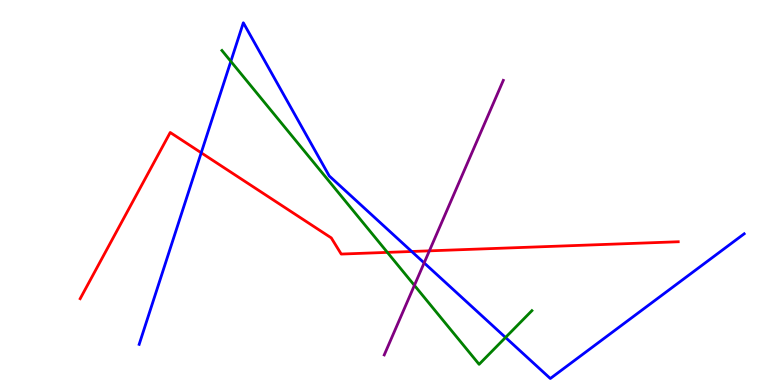[{'lines': ['blue', 'red'], 'intersections': [{'x': 2.6, 'y': 6.03}, {'x': 5.31, 'y': 3.47}]}, {'lines': ['green', 'red'], 'intersections': [{'x': 5.0, 'y': 3.44}]}, {'lines': ['purple', 'red'], 'intersections': [{'x': 5.54, 'y': 3.48}]}, {'lines': ['blue', 'green'], 'intersections': [{'x': 2.98, 'y': 8.41}, {'x': 6.52, 'y': 1.23}]}, {'lines': ['blue', 'purple'], 'intersections': [{'x': 5.47, 'y': 3.17}]}, {'lines': ['green', 'purple'], 'intersections': [{'x': 5.35, 'y': 2.59}]}]